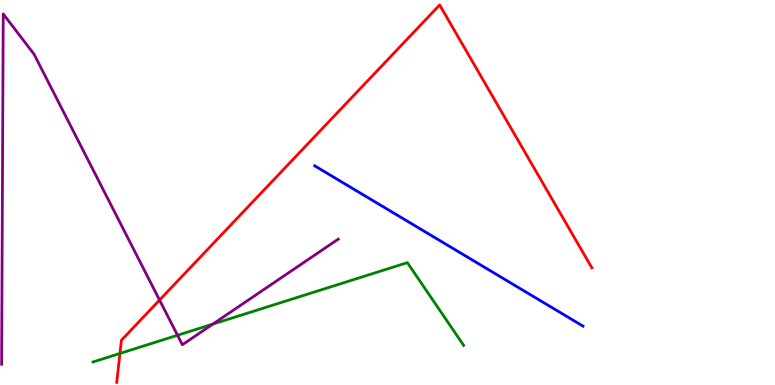[{'lines': ['blue', 'red'], 'intersections': []}, {'lines': ['green', 'red'], 'intersections': [{'x': 1.55, 'y': 0.819}]}, {'lines': ['purple', 'red'], 'intersections': [{'x': 2.06, 'y': 2.21}]}, {'lines': ['blue', 'green'], 'intersections': []}, {'lines': ['blue', 'purple'], 'intersections': []}, {'lines': ['green', 'purple'], 'intersections': [{'x': 2.29, 'y': 1.29}, {'x': 2.75, 'y': 1.58}]}]